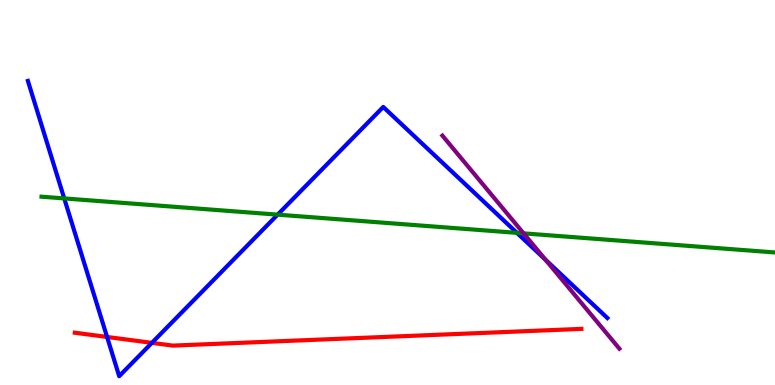[{'lines': ['blue', 'red'], 'intersections': [{'x': 1.38, 'y': 1.25}, {'x': 1.96, 'y': 1.09}]}, {'lines': ['green', 'red'], 'intersections': []}, {'lines': ['purple', 'red'], 'intersections': []}, {'lines': ['blue', 'green'], 'intersections': [{'x': 0.829, 'y': 4.85}, {'x': 3.58, 'y': 4.42}, {'x': 6.67, 'y': 3.95}]}, {'lines': ['blue', 'purple'], 'intersections': [{'x': 7.04, 'y': 3.25}]}, {'lines': ['green', 'purple'], 'intersections': [{'x': 6.76, 'y': 3.94}]}]